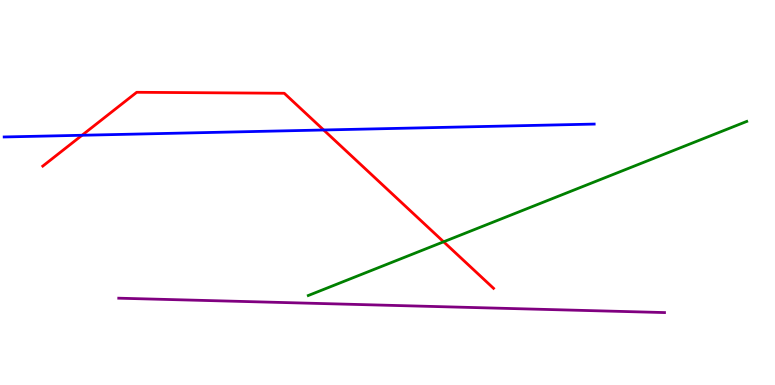[{'lines': ['blue', 'red'], 'intersections': [{'x': 1.06, 'y': 6.49}, {'x': 4.18, 'y': 6.62}]}, {'lines': ['green', 'red'], 'intersections': [{'x': 5.72, 'y': 3.72}]}, {'lines': ['purple', 'red'], 'intersections': []}, {'lines': ['blue', 'green'], 'intersections': []}, {'lines': ['blue', 'purple'], 'intersections': []}, {'lines': ['green', 'purple'], 'intersections': []}]